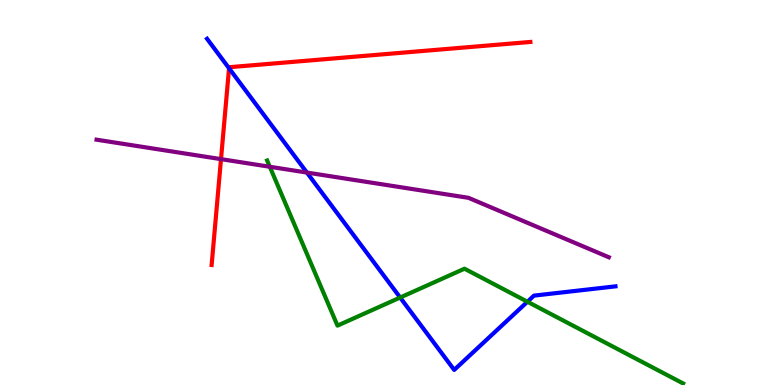[{'lines': ['blue', 'red'], 'intersections': [{'x': 2.96, 'y': 8.23}]}, {'lines': ['green', 'red'], 'intersections': []}, {'lines': ['purple', 'red'], 'intersections': [{'x': 2.85, 'y': 5.87}]}, {'lines': ['blue', 'green'], 'intersections': [{'x': 5.16, 'y': 2.27}, {'x': 6.81, 'y': 2.16}]}, {'lines': ['blue', 'purple'], 'intersections': [{'x': 3.96, 'y': 5.52}]}, {'lines': ['green', 'purple'], 'intersections': [{'x': 3.48, 'y': 5.67}]}]